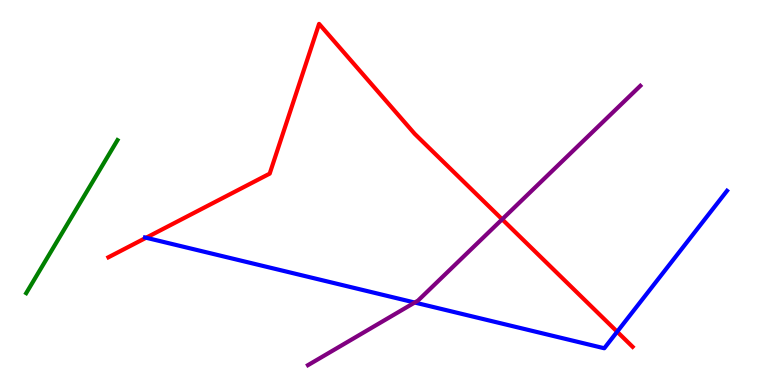[{'lines': ['blue', 'red'], 'intersections': [{'x': 1.89, 'y': 3.82}, {'x': 7.96, 'y': 1.38}]}, {'lines': ['green', 'red'], 'intersections': []}, {'lines': ['purple', 'red'], 'intersections': [{'x': 6.48, 'y': 4.3}]}, {'lines': ['blue', 'green'], 'intersections': []}, {'lines': ['blue', 'purple'], 'intersections': [{'x': 5.35, 'y': 2.14}]}, {'lines': ['green', 'purple'], 'intersections': []}]